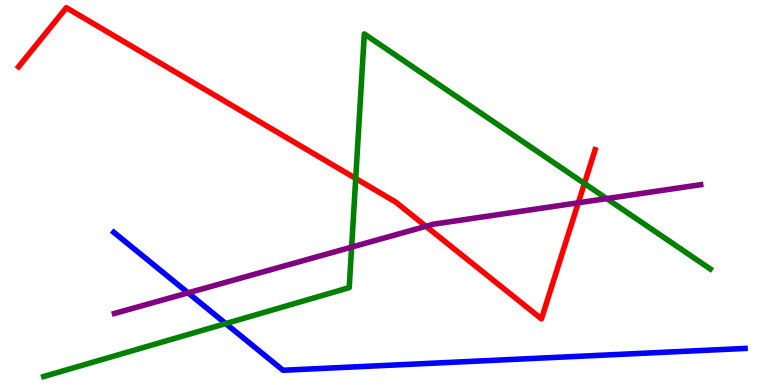[{'lines': ['blue', 'red'], 'intersections': []}, {'lines': ['green', 'red'], 'intersections': [{'x': 4.59, 'y': 5.36}, {'x': 7.54, 'y': 5.23}]}, {'lines': ['purple', 'red'], 'intersections': [{'x': 5.5, 'y': 4.12}, {'x': 7.46, 'y': 4.73}]}, {'lines': ['blue', 'green'], 'intersections': [{'x': 2.91, 'y': 1.6}]}, {'lines': ['blue', 'purple'], 'intersections': [{'x': 2.43, 'y': 2.39}]}, {'lines': ['green', 'purple'], 'intersections': [{'x': 4.54, 'y': 3.58}, {'x': 7.83, 'y': 4.84}]}]